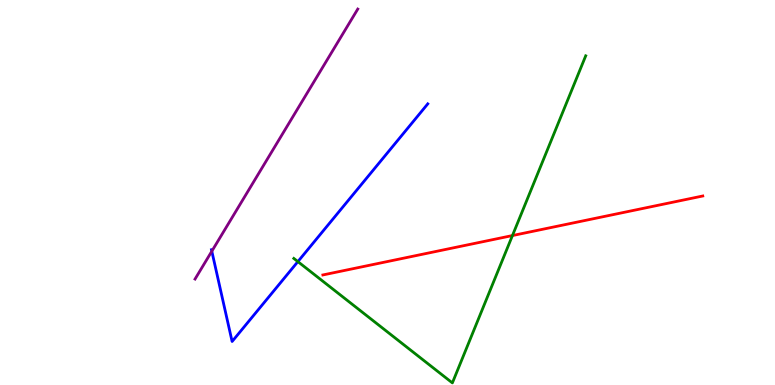[{'lines': ['blue', 'red'], 'intersections': []}, {'lines': ['green', 'red'], 'intersections': [{'x': 6.61, 'y': 3.88}]}, {'lines': ['purple', 'red'], 'intersections': []}, {'lines': ['blue', 'green'], 'intersections': [{'x': 3.84, 'y': 3.2}]}, {'lines': ['blue', 'purple'], 'intersections': [{'x': 2.73, 'y': 3.47}]}, {'lines': ['green', 'purple'], 'intersections': []}]